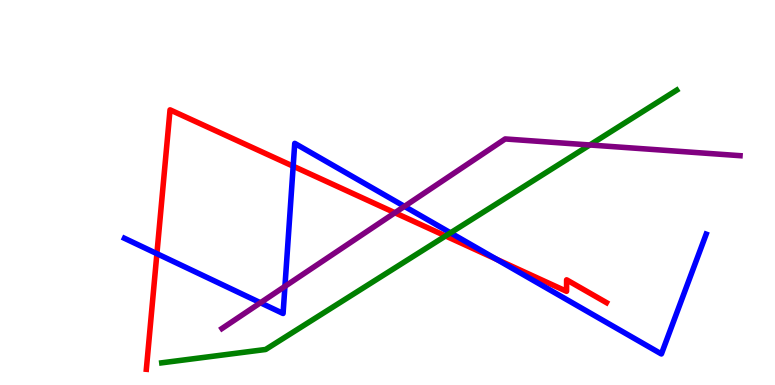[{'lines': ['blue', 'red'], 'intersections': [{'x': 2.02, 'y': 3.41}, {'x': 3.78, 'y': 5.68}, {'x': 6.41, 'y': 3.27}]}, {'lines': ['green', 'red'], 'intersections': [{'x': 5.75, 'y': 3.87}]}, {'lines': ['purple', 'red'], 'intersections': [{'x': 5.1, 'y': 4.47}]}, {'lines': ['blue', 'green'], 'intersections': [{'x': 5.81, 'y': 3.95}]}, {'lines': ['blue', 'purple'], 'intersections': [{'x': 3.36, 'y': 2.14}, {'x': 3.68, 'y': 2.56}, {'x': 5.22, 'y': 4.64}]}, {'lines': ['green', 'purple'], 'intersections': [{'x': 7.61, 'y': 6.23}]}]